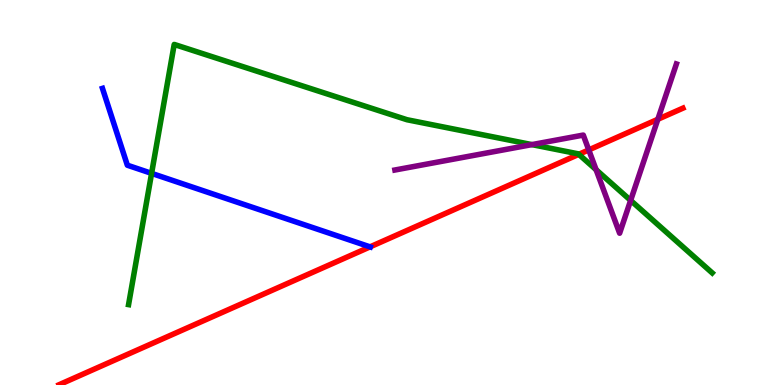[{'lines': ['blue', 'red'], 'intersections': [{'x': 4.77, 'y': 3.59}]}, {'lines': ['green', 'red'], 'intersections': [{'x': 7.47, 'y': 5.99}]}, {'lines': ['purple', 'red'], 'intersections': [{'x': 7.6, 'y': 6.11}, {'x': 8.49, 'y': 6.9}]}, {'lines': ['blue', 'green'], 'intersections': [{'x': 1.96, 'y': 5.5}]}, {'lines': ['blue', 'purple'], 'intersections': []}, {'lines': ['green', 'purple'], 'intersections': [{'x': 6.86, 'y': 6.24}, {'x': 7.69, 'y': 5.59}, {'x': 8.14, 'y': 4.79}]}]